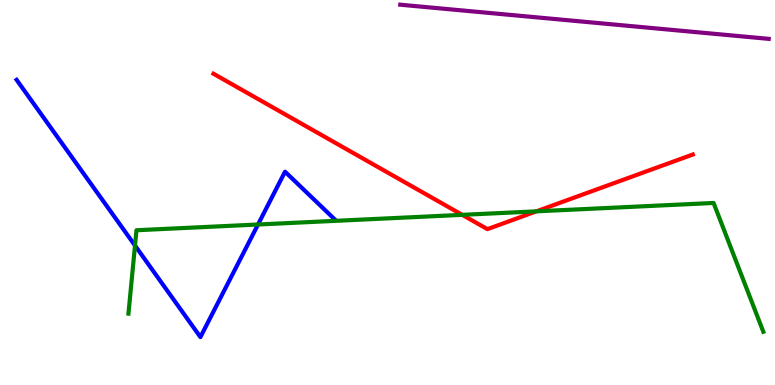[{'lines': ['blue', 'red'], 'intersections': []}, {'lines': ['green', 'red'], 'intersections': [{'x': 5.96, 'y': 4.42}, {'x': 6.92, 'y': 4.51}]}, {'lines': ['purple', 'red'], 'intersections': []}, {'lines': ['blue', 'green'], 'intersections': [{'x': 1.74, 'y': 3.62}, {'x': 3.33, 'y': 4.17}]}, {'lines': ['blue', 'purple'], 'intersections': []}, {'lines': ['green', 'purple'], 'intersections': []}]